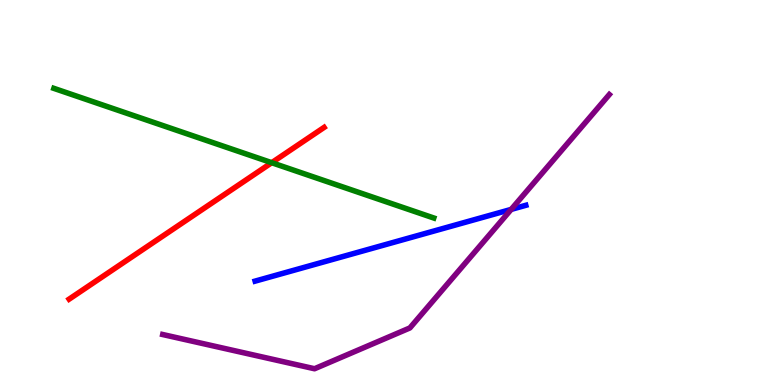[{'lines': ['blue', 'red'], 'intersections': []}, {'lines': ['green', 'red'], 'intersections': [{'x': 3.51, 'y': 5.77}]}, {'lines': ['purple', 'red'], 'intersections': []}, {'lines': ['blue', 'green'], 'intersections': []}, {'lines': ['blue', 'purple'], 'intersections': [{'x': 6.6, 'y': 4.56}]}, {'lines': ['green', 'purple'], 'intersections': []}]